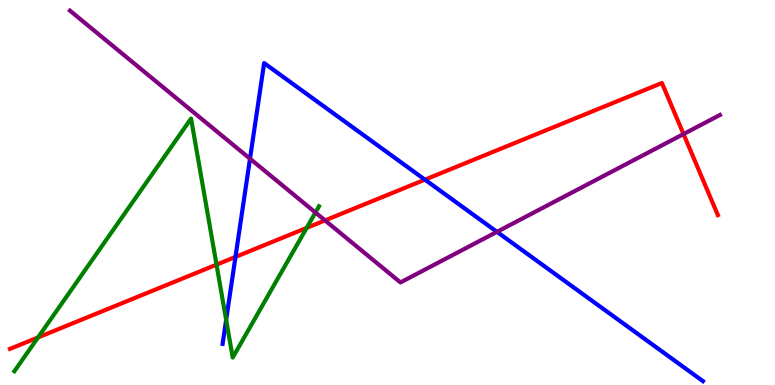[{'lines': ['blue', 'red'], 'intersections': [{'x': 3.04, 'y': 3.33}, {'x': 5.48, 'y': 5.33}]}, {'lines': ['green', 'red'], 'intersections': [{'x': 0.49, 'y': 1.24}, {'x': 2.79, 'y': 3.13}, {'x': 3.96, 'y': 4.08}]}, {'lines': ['purple', 'red'], 'intersections': [{'x': 4.19, 'y': 4.28}, {'x': 8.82, 'y': 6.52}]}, {'lines': ['blue', 'green'], 'intersections': [{'x': 2.92, 'y': 1.69}]}, {'lines': ['blue', 'purple'], 'intersections': [{'x': 3.23, 'y': 5.88}, {'x': 6.41, 'y': 3.98}]}, {'lines': ['green', 'purple'], 'intersections': [{'x': 4.07, 'y': 4.48}]}]